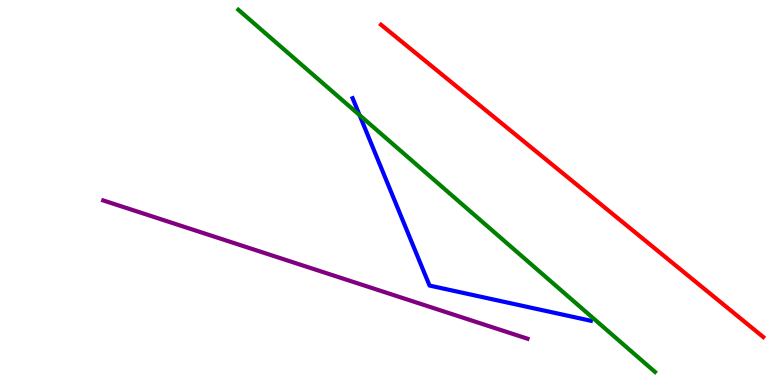[{'lines': ['blue', 'red'], 'intersections': []}, {'lines': ['green', 'red'], 'intersections': []}, {'lines': ['purple', 'red'], 'intersections': []}, {'lines': ['blue', 'green'], 'intersections': [{'x': 4.64, 'y': 7.01}]}, {'lines': ['blue', 'purple'], 'intersections': []}, {'lines': ['green', 'purple'], 'intersections': []}]